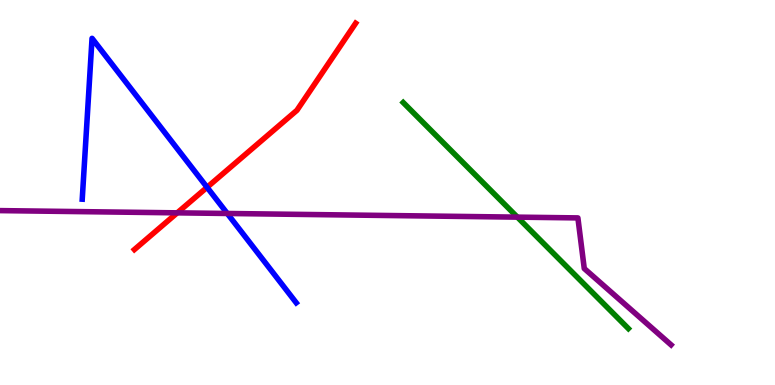[{'lines': ['blue', 'red'], 'intersections': [{'x': 2.67, 'y': 5.14}]}, {'lines': ['green', 'red'], 'intersections': []}, {'lines': ['purple', 'red'], 'intersections': [{'x': 2.29, 'y': 4.47}]}, {'lines': ['blue', 'green'], 'intersections': []}, {'lines': ['blue', 'purple'], 'intersections': [{'x': 2.93, 'y': 4.46}]}, {'lines': ['green', 'purple'], 'intersections': [{'x': 6.68, 'y': 4.36}]}]